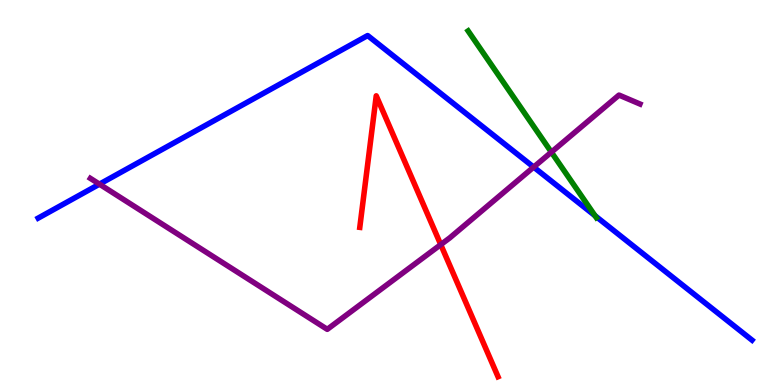[{'lines': ['blue', 'red'], 'intersections': []}, {'lines': ['green', 'red'], 'intersections': []}, {'lines': ['purple', 'red'], 'intersections': [{'x': 5.69, 'y': 3.65}]}, {'lines': ['blue', 'green'], 'intersections': [{'x': 7.68, 'y': 4.4}]}, {'lines': ['blue', 'purple'], 'intersections': [{'x': 1.28, 'y': 5.22}, {'x': 6.89, 'y': 5.66}]}, {'lines': ['green', 'purple'], 'intersections': [{'x': 7.11, 'y': 6.05}]}]